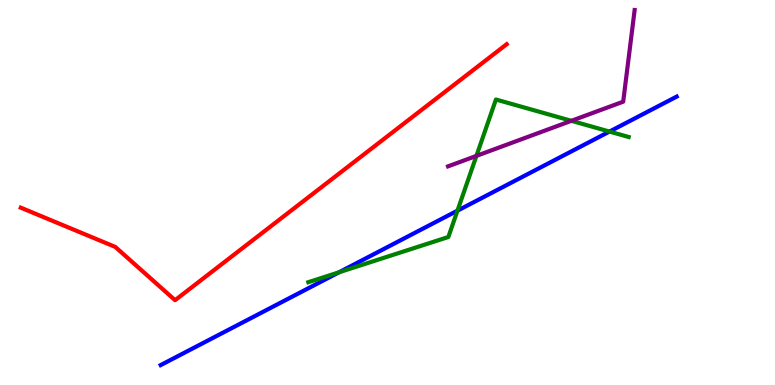[{'lines': ['blue', 'red'], 'intersections': []}, {'lines': ['green', 'red'], 'intersections': []}, {'lines': ['purple', 'red'], 'intersections': []}, {'lines': ['blue', 'green'], 'intersections': [{'x': 4.38, 'y': 2.93}, {'x': 5.9, 'y': 4.53}, {'x': 7.86, 'y': 6.58}]}, {'lines': ['blue', 'purple'], 'intersections': []}, {'lines': ['green', 'purple'], 'intersections': [{'x': 6.15, 'y': 5.95}, {'x': 7.37, 'y': 6.86}]}]